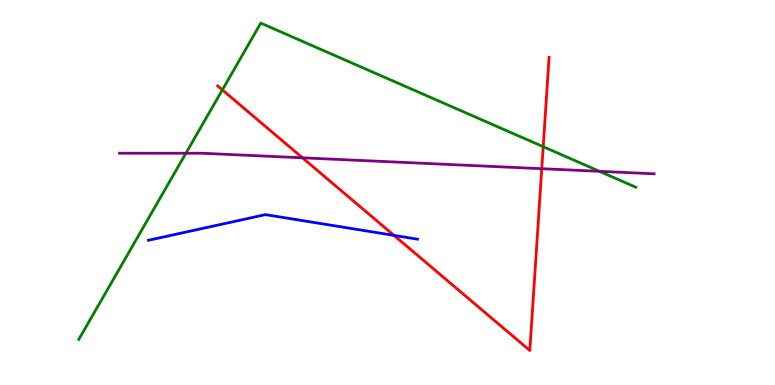[{'lines': ['blue', 'red'], 'intersections': [{'x': 5.08, 'y': 3.89}]}, {'lines': ['green', 'red'], 'intersections': [{'x': 2.87, 'y': 7.66}, {'x': 7.01, 'y': 6.19}]}, {'lines': ['purple', 'red'], 'intersections': [{'x': 3.9, 'y': 5.9}, {'x': 6.99, 'y': 5.62}]}, {'lines': ['blue', 'green'], 'intersections': []}, {'lines': ['blue', 'purple'], 'intersections': []}, {'lines': ['green', 'purple'], 'intersections': [{'x': 2.4, 'y': 6.02}, {'x': 7.74, 'y': 5.55}]}]